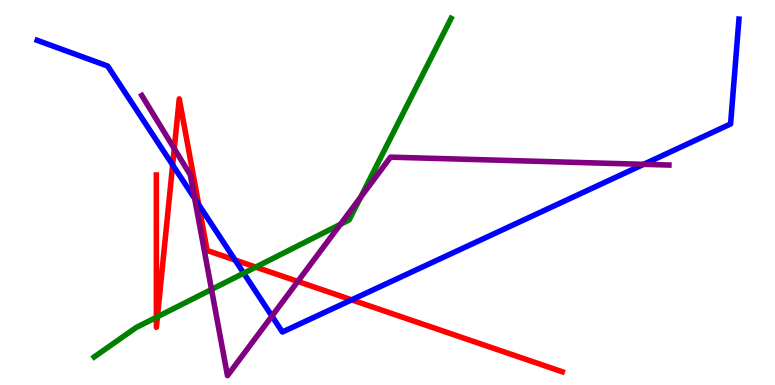[{'lines': ['blue', 'red'], 'intersections': [{'x': 2.23, 'y': 5.72}, {'x': 2.56, 'y': 4.68}, {'x': 3.03, 'y': 3.25}, {'x': 4.54, 'y': 2.21}]}, {'lines': ['green', 'red'], 'intersections': [{'x': 2.02, 'y': 1.76}, {'x': 2.03, 'y': 1.77}, {'x': 3.3, 'y': 3.06}]}, {'lines': ['purple', 'red'], 'intersections': [{'x': 2.25, 'y': 6.14}, {'x': 3.84, 'y': 2.69}]}, {'lines': ['blue', 'green'], 'intersections': [{'x': 3.14, 'y': 2.9}]}, {'lines': ['blue', 'purple'], 'intersections': [{'x': 2.51, 'y': 4.84}, {'x': 3.51, 'y': 1.79}, {'x': 8.31, 'y': 5.73}]}, {'lines': ['green', 'purple'], 'intersections': [{'x': 2.73, 'y': 2.48}, {'x': 4.39, 'y': 4.17}, {'x': 4.65, 'y': 4.88}]}]